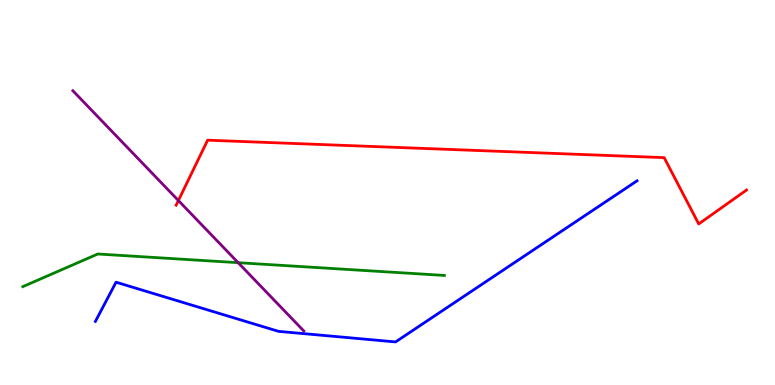[{'lines': ['blue', 'red'], 'intersections': []}, {'lines': ['green', 'red'], 'intersections': []}, {'lines': ['purple', 'red'], 'intersections': [{'x': 2.3, 'y': 4.79}]}, {'lines': ['blue', 'green'], 'intersections': []}, {'lines': ['blue', 'purple'], 'intersections': []}, {'lines': ['green', 'purple'], 'intersections': [{'x': 3.07, 'y': 3.18}]}]